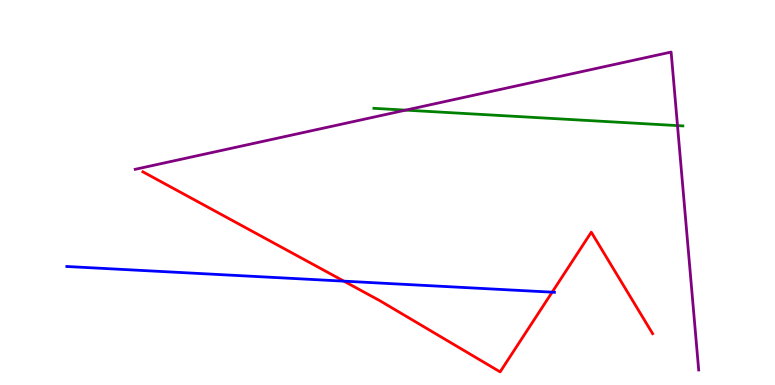[{'lines': ['blue', 'red'], 'intersections': [{'x': 4.44, 'y': 2.7}, {'x': 7.12, 'y': 2.41}]}, {'lines': ['green', 'red'], 'intersections': []}, {'lines': ['purple', 'red'], 'intersections': []}, {'lines': ['blue', 'green'], 'intersections': []}, {'lines': ['blue', 'purple'], 'intersections': []}, {'lines': ['green', 'purple'], 'intersections': [{'x': 5.23, 'y': 7.14}, {'x': 8.74, 'y': 6.74}]}]